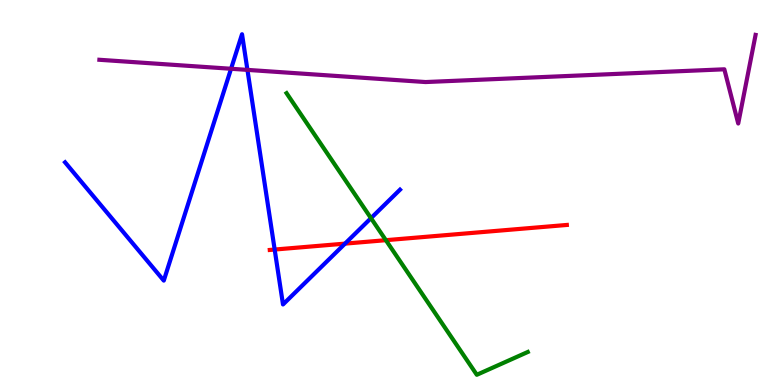[{'lines': ['blue', 'red'], 'intersections': [{'x': 3.54, 'y': 3.52}, {'x': 4.45, 'y': 3.67}]}, {'lines': ['green', 'red'], 'intersections': [{'x': 4.98, 'y': 3.76}]}, {'lines': ['purple', 'red'], 'intersections': []}, {'lines': ['blue', 'green'], 'intersections': [{'x': 4.79, 'y': 4.33}]}, {'lines': ['blue', 'purple'], 'intersections': [{'x': 2.98, 'y': 8.21}, {'x': 3.19, 'y': 8.18}]}, {'lines': ['green', 'purple'], 'intersections': []}]